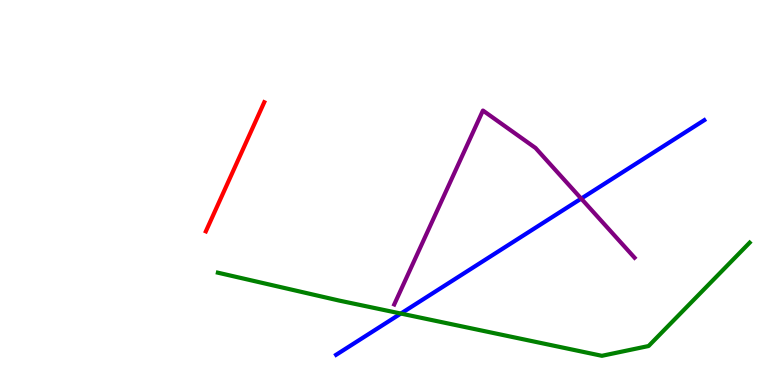[{'lines': ['blue', 'red'], 'intersections': []}, {'lines': ['green', 'red'], 'intersections': []}, {'lines': ['purple', 'red'], 'intersections': []}, {'lines': ['blue', 'green'], 'intersections': [{'x': 5.17, 'y': 1.86}]}, {'lines': ['blue', 'purple'], 'intersections': [{'x': 7.5, 'y': 4.84}]}, {'lines': ['green', 'purple'], 'intersections': []}]